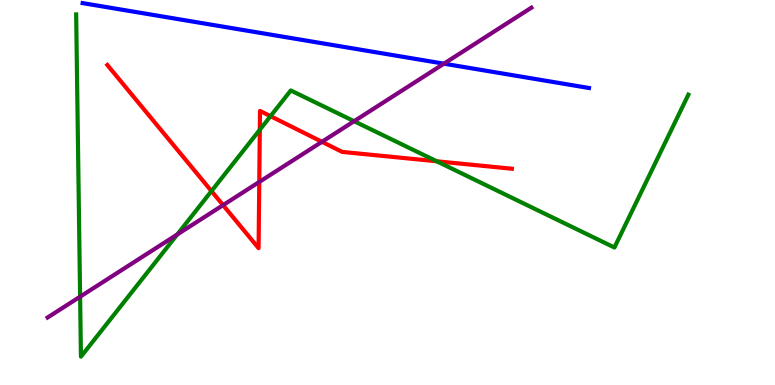[{'lines': ['blue', 'red'], 'intersections': []}, {'lines': ['green', 'red'], 'intersections': [{'x': 2.73, 'y': 5.04}, {'x': 3.35, 'y': 6.63}, {'x': 3.49, 'y': 6.98}, {'x': 5.64, 'y': 5.81}]}, {'lines': ['purple', 'red'], 'intersections': [{'x': 2.88, 'y': 4.67}, {'x': 3.35, 'y': 5.27}, {'x': 4.15, 'y': 6.32}]}, {'lines': ['blue', 'green'], 'intersections': []}, {'lines': ['blue', 'purple'], 'intersections': [{'x': 5.73, 'y': 8.35}]}, {'lines': ['green', 'purple'], 'intersections': [{'x': 1.03, 'y': 2.29}, {'x': 2.29, 'y': 3.91}, {'x': 4.57, 'y': 6.85}]}]